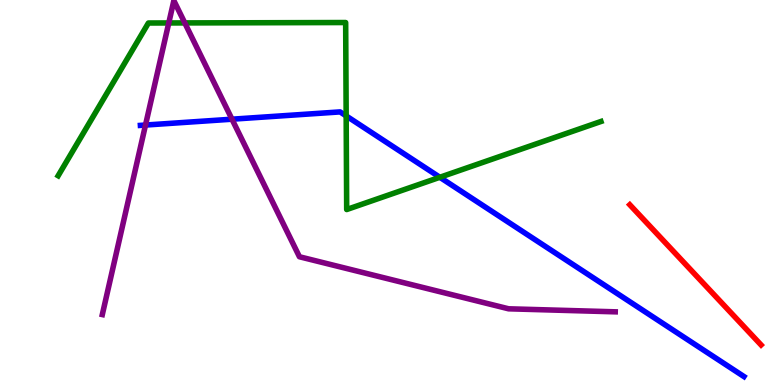[{'lines': ['blue', 'red'], 'intersections': []}, {'lines': ['green', 'red'], 'intersections': []}, {'lines': ['purple', 'red'], 'intersections': []}, {'lines': ['blue', 'green'], 'intersections': [{'x': 4.47, 'y': 6.99}, {'x': 5.68, 'y': 5.4}]}, {'lines': ['blue', 'purple'], 'intersections': [{'x': 1.88, 'y': 6.75}, {'x': 2.99, 'y': 6.9}]}, {'lines': ['green', 'purple'], 'intersections': [{'x': 2.18, 'y': 9.4}, {'x': 2.38, 'y': 9.4}]}]